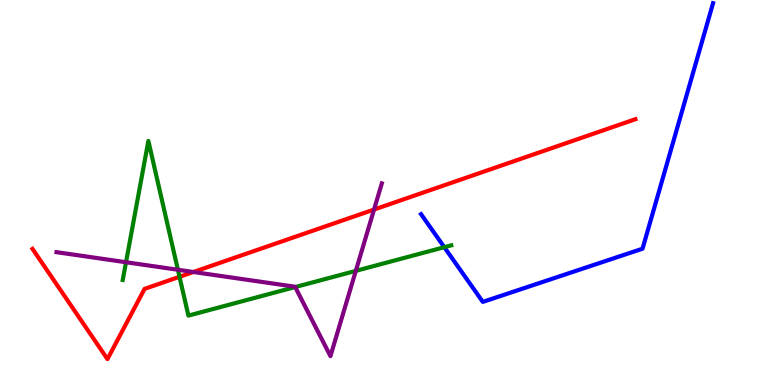[{'lines': ['blue', 'red'], 'intersections': []}, {'lines': ['green', 'red'], 'intersections': [{'x': 2.32, 'y': 2.81}]}, {'lines': ['purple', 'red'], 'intersections': [{'x': 2.5, 'y': 2.93}, {'x': 4.83, 'y': 4.56}]}, {'lines': ['blue', 'green'], 'intersections': [{'x': 5.73, 'y': 3.58}]}, {'lines': ['blue', 'purple'], 'intersections': []}, {'lines': ['green', 'purple'], 'intersections': [{'x': 1.63, 'y': 3.19}, {'x': 2.3, 'y': 2.99}, {'x': 3.81, 'y': 2.54}, {'x': 4.59, 'y': 2.96}]}]